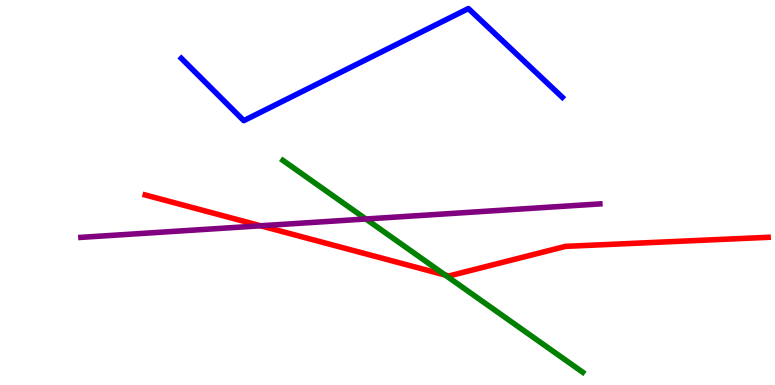[{'lines': ['blue', 'red'], 'intersections': []}, {'lines': ['green', 'red'], 'intersections': [{'x': 5.74, 'y': 2.86}]}, {'lines': ['purple', 'red'], 'intersections': [{'x': 3.36, 'y': 4.14}]}, {'lines': ['blue', 'green'], 'intersections': []}, {'lines': ['blue', 'purple'], 'intersections': []}, {'lines': ['green', 'purple'], 'intersections': [{'x': 4.72, 'y': 4.31}]}]